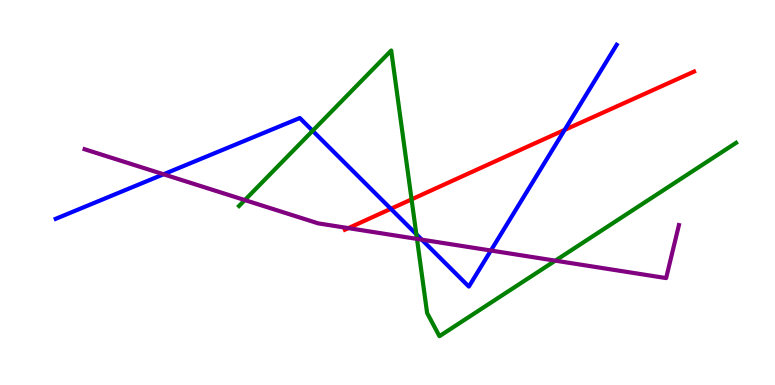[{'lines': ['blue', 'red'], 'intersections': [{'x': 5.04, 'y': 4.58}, {'x': 7.29, 'y': 6.63}]}, {'lines': ['green', 'red'], 'intersections': [{'x': 5.31, 'y': 4.82}]}, {'lines': ['purple', 'red'], 'intersections': [{'x': 4.5, 'y': 4.07}]}, {'lines': ['blue', 'green'], 'intersections': [{'x': 4.03, 'y': 6.6}, {'x': 5.37, 'y': 3.92}]}, {'lines': ['blue', 'purple'], 'intersections': [{'x': 2.11, 'y': 5.47}, {'x': 5.44, 'y': 3.77}, {'x': 6.33, 'y': 3.49}]}, {'lines': ['green', 'purple'], 'intersections': [{'x': 3.16, 'y': 4.8}, {'x': 5.38, 'y': 3.79}, {'x': 7.17, 'y': 3.23}]}]